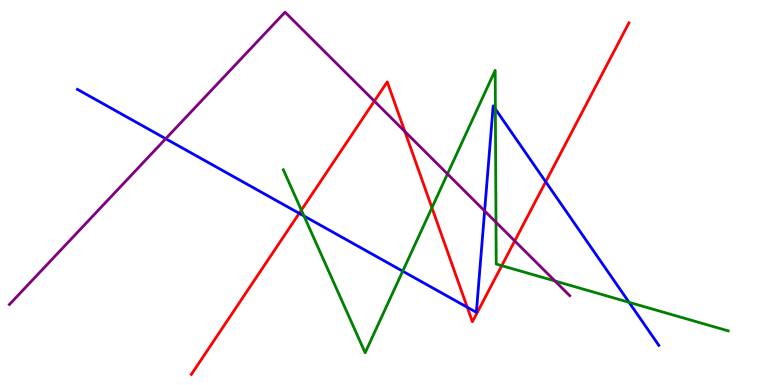[{'lines': ['blue', 'red'], 'intersections': [{'x': 3.86, 'y': 4.46}, {'x': 6.03, 'y': 2.02}, {'x': 7.04, 'y': 5.28}]}, {'lines': ['green', 'red'], 'intersections': [{'x': 3.89, 'y': 4.54}, {'x': 5.57, 'y': 4.6}, {'x': 6.47, 'y': 3.1}]}, {'lines': ['purple', 'red'], 'intersections': [{'x': 4.83, 'y': 7.37}, {'x': 5.22, 'y': 6.58}, {'x': 6.64, 'y': 3.74}]}, {'lines': ['blue', 'green'], 'intersections': [{'x': 3.92, 'y': 4.39}, {'x': 5.2, 'y': 2.96}, {'x': 6.39, 'y': 7.17}, {'x': 8.12, 'y': 2.15}]}, {'lines': ['blue', 'purple'], 'intersections': [{'x': 2.14, 'y': 6.4}, {'x': 6.25, 'y': 4.52}]}, {'lines': ['green', 'purple'], 'intersections': [{'x': 5.77, 'y': 5.48}, {'x': 6.4, 'y': 4.23}, {'x': 7.16, 'y': 2.7}]}]